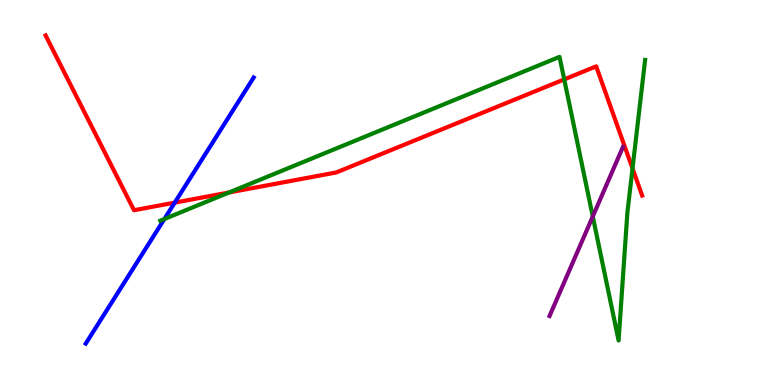[{'lines': ['blue', 'red'], 'intersections': [{'x': 2.25, 'y': 4.74}]}, {'lines': ['green', 'red'], 'intersections': [{'x': 2.96, 'y': 5.0}, {'x': 7.28, 'y': 7.94}, {'x': 8.16, 'y': 5.62}]}, {'lines': ['purple', 'red'], 'intersections': []}, {'lines': ['blue', 'green'], 'intersections': [{'x': 2.12, 'y': 4.31}]}, {'lines': ['blue', 'purple'], 'intersections': []}, {'lines': ['green', 'purple'], 'intersections': [{'x': 7.65, 'y': 4.38}]}]